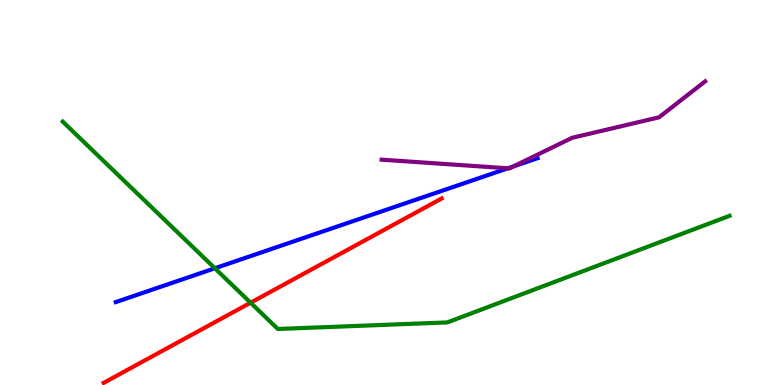[{'lines': ['blue', 'red'], 'intersections': []}, {'lines': ['green', 'red'], 'intersections': [{'x': 3.23, 'y': 2.14}]}, {'lines': ['purple', 'red'], 'intersections': []}, {'lines': ['blue', 'green'], 'intersections': [{'x': 2.77, 'y': 3.03}]}, {'lines': ['blue', 'purple'], 'intersections': [{'x': 6.55, 'y': 5.63}, {'x': 6.62, 'y': 5.68}]}, {'lines': ['green', 'purple'], 'intersections': []}]